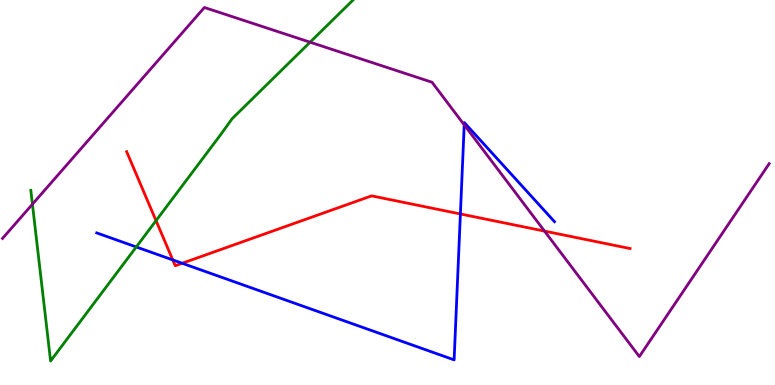[{'lines': ['blue', 'red'], 'intersections': [{'x': 2.23, 'y': 3.25}, {'x': 2.35, 'y': 3.16}, {'x': 5.94, 'y': 4.44}]}, {'lines': ['green', 'red'], 'intersections': [{'x': 2.01, 'y': 4.27}]}, {'lines': ['purple', 'red'], 'intersections': [{'x': 7.03, 'y': 4.0}]}, {'lines': ['blue', 'green'], 'intersections': [{'x': 1.76, 'y': 3.59}]}, {'lines': ['blue', 'purple'], 'intersections': [{'x': 5.99, 'y': 6.76}]}, {'lines': ['green', 'purple'], 'intersections': [{'x': 0.418, 'y': 4.7}, {'x': 4.0, 'y': 8.9}]}]